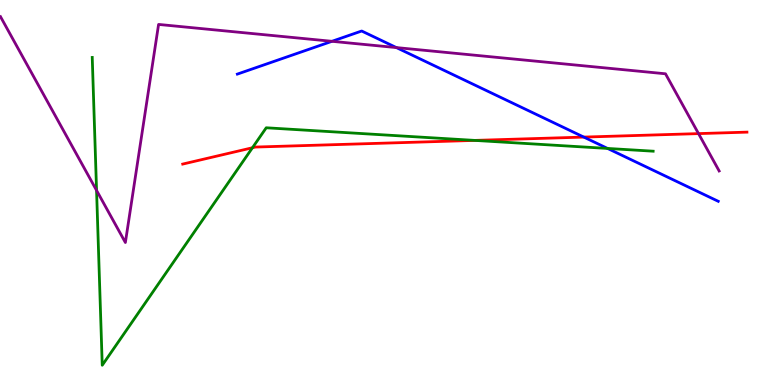[{'lines': ['blue', 'red'], 'intersections': [{'x': 7.53, 'y': 6.44}]}, {'lines': ['green', 'red'], 'intersections': [{'x': 3.26, 'y': 6.16}, {'x': 6.13, 'y': 6.35}]}, {'lines': ['purple', 'red'], 'intersections': [{'x': 9.01, 'y': 6.53}]}, {'lines': ['blue', 'green'], 'intersections': [{'x': 7.84, 'y': 6.14}]}, {'lines': ['blue', 'purple'], 'intersections': [{'x': 4.28, 'y': 8.93}, {'x': 5.11, 'y': 8.76}]}, {'lines': ['green', 'purple'], 'intersections': [{'x': 1.25, 'y': 5.05}]}]